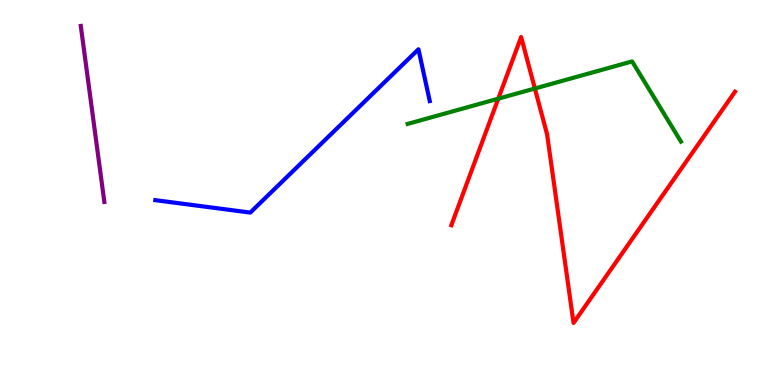[{'lines': ['blue', 'red'], 'intersections': []}, {'lines': ['green', 'red'], 'intersections': [{'x': 6.43, 'y': 7.44}, {'x': 6.9, 'y': 7.7}]}, {'lines': ['purple', 'red'], 'intersections': []}, {'lines': ['blue', 'green'], 'intersections': []}, {'lines': ['blue', 'purple'], 'intersections': []}, {'lines': ['green', 'purple'], 'intersections': []}]